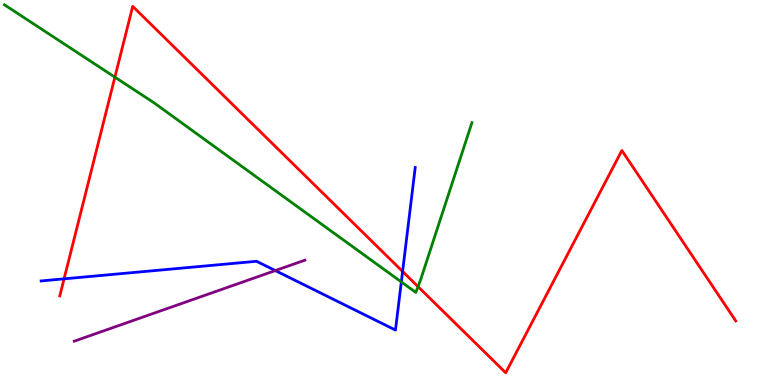[{'lines': ['blue', 'red'], 'intersections': [{'x': 0.827, 'y': 2.76}, {'x': 5.19, 'y': 2.95}]}, {'lines': ['green', 'red'], 'intersections': [{'x': 1.48, 'y': 8.0}, {'x': 5.39, 'y': 2.56}]}, {'lines': ['purple', 'red'], 'intersections': []}, {'lines': ['blue', 'green'], 'intersections': [{'x': 5.18, 'y': 2.68}]}, {'lines': ['blue', 'purple'], 'intersections': [{'x': 3.55, 'y': 2.97}]}, {'lines': ['green', 'purple'], 'intersections': []}]